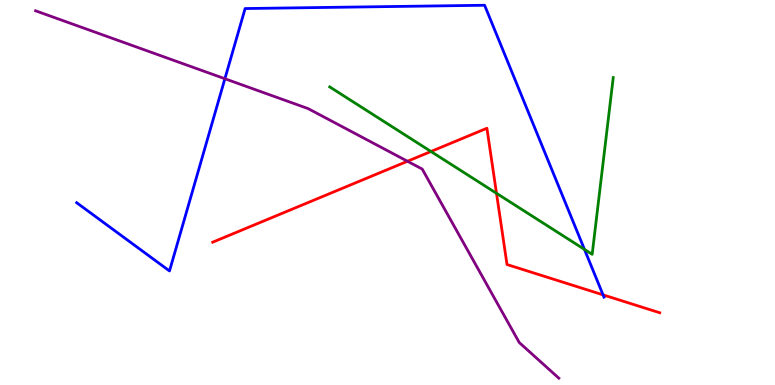[{'lines': ['blue', 'red'], 'intersections': [{'x': 7.78, 'y': 2.34}]}, {'lines': ['green', 'red'], 'intersections': [{'x': 5.56, 'y': 6.07}, {'x': 6.41, 'y': 4.98}]}, {'lines': ['purple', 'red'], 'intersections': [{'x': 5.26, 'y': 5.81}]}, {'lines': ['blue', 'green'], 'intersections': [{'x': 7.54, 'y': 3.52}]}, {'lines': ['blue', 'purple'], 'intersections': [{'x': 2.9, 'y': 7.95}]}, {'lines': ['green', 'purple'], 'intersections': []}]